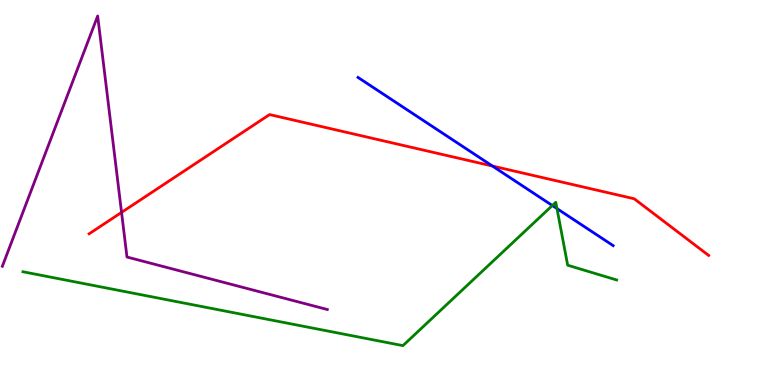[{'lines': ['blue', 'red'], 'intersections': [{'x': 6.35, 'y': 5.69}]}, {'lines': ['green', 'red'], 'intersections': []}, {'lines': ['purple', 'red'], 'intersections': [{'x': 1.57, 'y': 4.48}]}, {'lines': ['blue', 'green'], 'intersections': [{'x': 7.13, 'y': 4.66}, {'x': 7.19, 'y': 4.58}]}, {'lines': ['blue', 'purple'], 'intersections': []}, {'lines': ['green', 'purple'], 'intersections': []}]